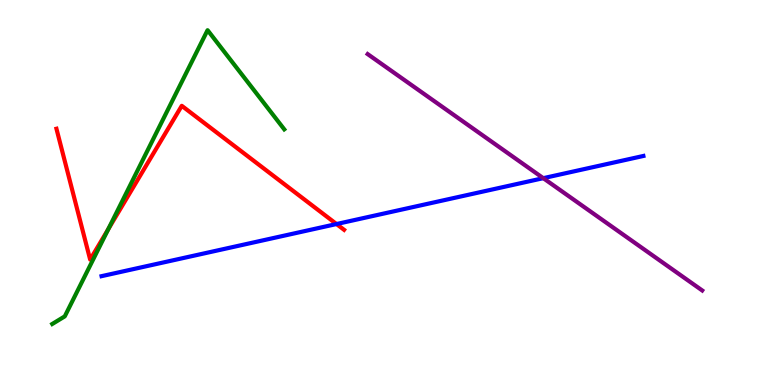[{'lines': ['blue', 'red'], 'intersections': [{'x': 4.34, 'y': 4.18}]}, {'lines': ['green', 'red'], 'intersections': [{'x': 1.4, 'y': 4.05}]}, {'lines': ['purple', 'red'], 'intersections': []}, {'lines': ['blue', 'green'], 'intersections': []}, {'lines': ['blue', 'purple'], 'intersections': [{'x': 7.01, 'y': 5.37}]}, {'lines': ['green', 'purple'], 'intersections': []}]